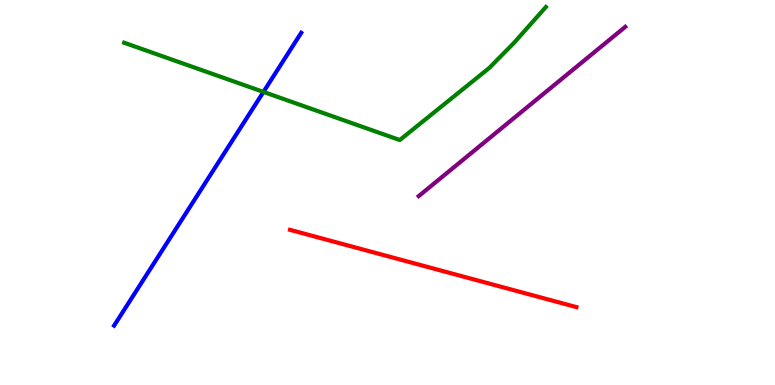[{'lines': ['blue', 'red'], 'intersections': []}, {'lines': ['green', 'red'], 'intersections': []}, {'lines': ['purple', 'red'], 'intersections': []}, {'lines': ['blue', 'green'], 'intersections': [{'x': 3.4, 'y': 7.61}]}, {'lines': ['blue', 'purple'], 'intersections': []}, {'lines': ['green', 'purple'], 'intersections': []}]